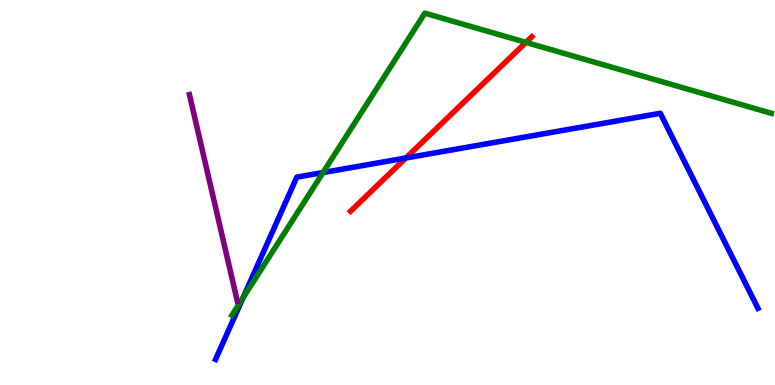[{'lines': ['blue', 'red'], 'intersections': [{'x': 5.24, 'y': 5.9}]}, {'lines': ['green', 'red'], 'intersections': [{'x': 6.79, 'y': 8.9}]}, {'lines': ['purple', 'red'], 'intersections': []}, {'lines': ['blue', 'green'], 'intersections': [{'x': 3.13, 'y': 2.26}, {'x': 4.17, 'y': 5.52}]}, {'lines': ['blue', 'purple'], 'intersections': []}, {'lines': ['green', 'purple'], 'intersections': []}]